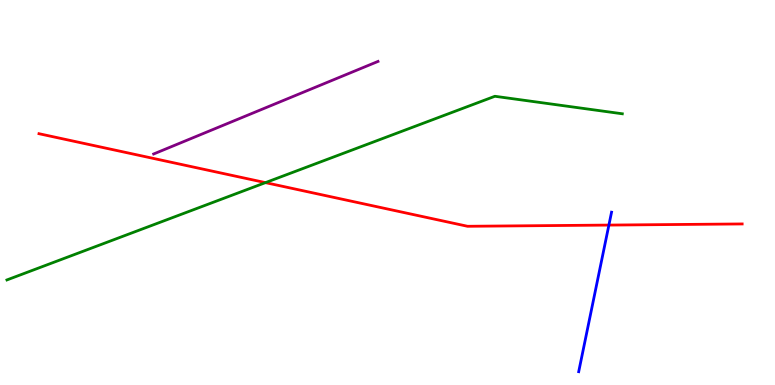[{'lines': ['blue', 'red'], 'intersections': [{'x': 7.86, 'y': 4.15}]}, {'lines': ['green', 'red'], 'intersections': [{'x': 3.43, 'y': 5.26}]}, {'lines': ['purple', 'red'], 'intersections': []}, {'lines': ['blue', 'green'], 'intersections': []}, {'lines': ['blue', 'purple'], 'intersections': []}, {'lines': ['green', 'purple'], 'intersections': []}]